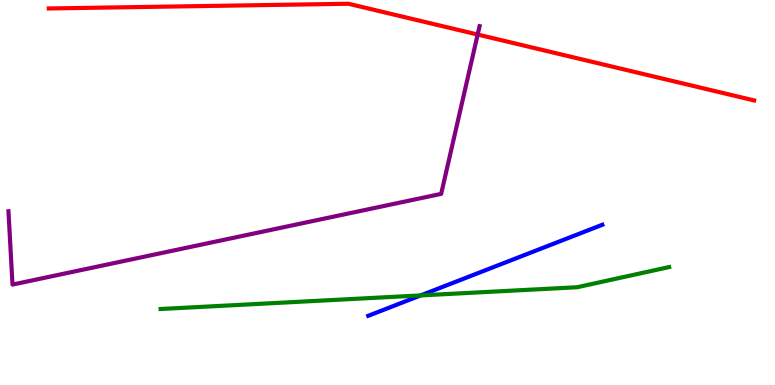[{'lines': ['blue', 'red'], 'intersections': []}, {'lines': ['green', 'red'], 'intersections': []}, {'lines': ['purple', 'red'], 'intersections': [{'x': 6.16, 'y': 9.1}]}, {'lines': ['blue', 'green'], 'intersections': [{'x': 5.43, 'y': 2.33}]}, {'lines': ['blue', 'purple'], 'intersections': []}, {'lines': ['green', 'purple'], 'intersections': []}]